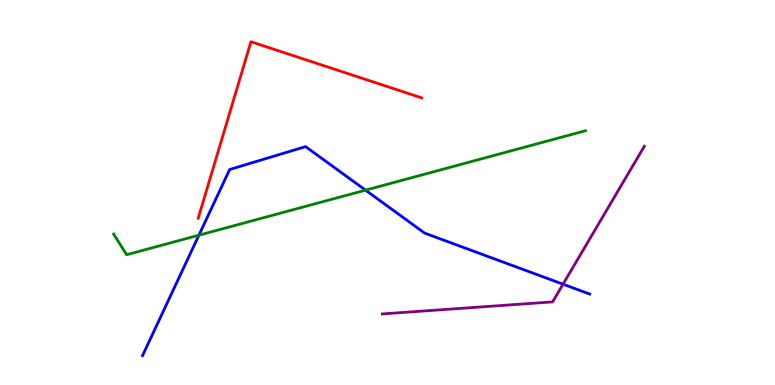[{'lines': ['blue', 'red'], 'intersections': []}, {'lines': ['green', 'red'], 'intersections': []}, {'lines': ['purple', 'red'], 'intersections': []}, {'lines': ['blue', 'green'], 'intersections': [{'x': 2.57, 'y': 3.89}, {'x': 4.72, 'y': 5.06}]}, {'lines': ['blue', 'purple'], 'intersections': [{'x': 7.26, 'y': 2.62}]}, {'lines': ['green', 'purple'], 'intersections': []}]